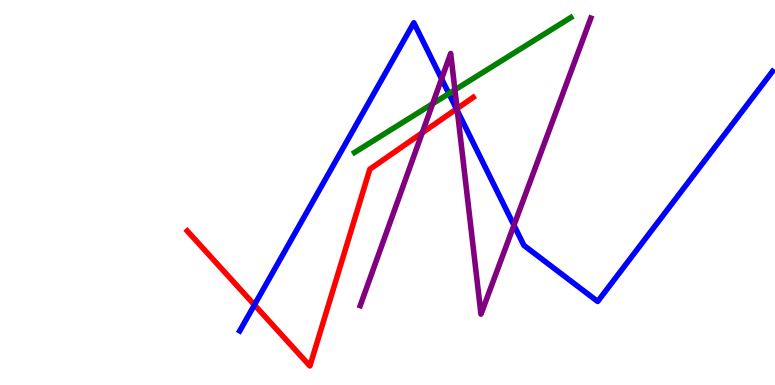[{'lines': ['blue', 'red'], 'intersections': [{'x': 3.28, 'y': 2.08}, {'x': 5.89, 'y': 7.17}]}, {'lines': ['green', 'red'], 'intersections': []}, {'lines': ['purple', 'red'], 'intersections': [{'x': 5.45, 'y': 6.55}, {'x': 5.9, 'y': 7.18}]}, {'lines': ['blue', 'green'], 'intersections': [{'x': 5.79, 'y': 7.57}]}, {'lines': ['blue', 'purple'], 'intersections': [{'x': 5.7, 'y': 7.95}, {'x': 5.9, 'y': 7.12}, {'x': 6.63, 'y': 4.15}]}, {'lines': ['green', 'purple'], 'intersections': [{'x': 5.58, 'y': 7.31}, {'x': 5.87, 'y': 7.67}]}]